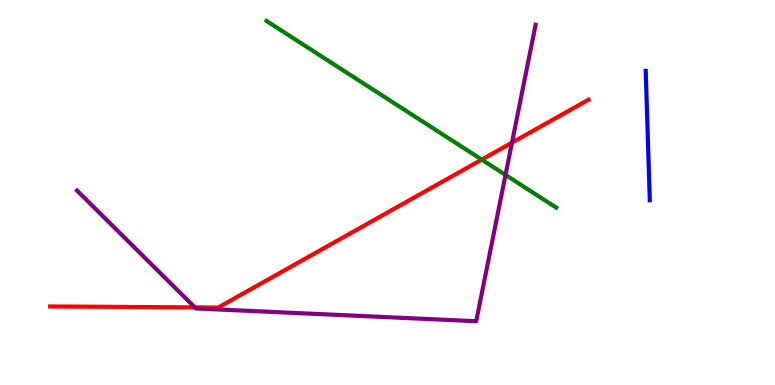[{'lines': ['blue', 'red'], 'intersections': []}, {'lines': ['green', 'red'], 'intersections': [{'x': 6.22, 'y': 5.85}]}, {'lines': ['purple', 'red'], 'intersections': [{'x': 2.51, 'y': 2.02}, {'x': 6.61, 'y': 6.29}]}, {'lines': ['blue', 'green'], 'intersections': []}, {'lines': ['blue', 'purple'], 'intersections': []}, {'lines': ['green', 'purple'], 'intersections': [{'x': 6.52, 'y': 5.46}]}]